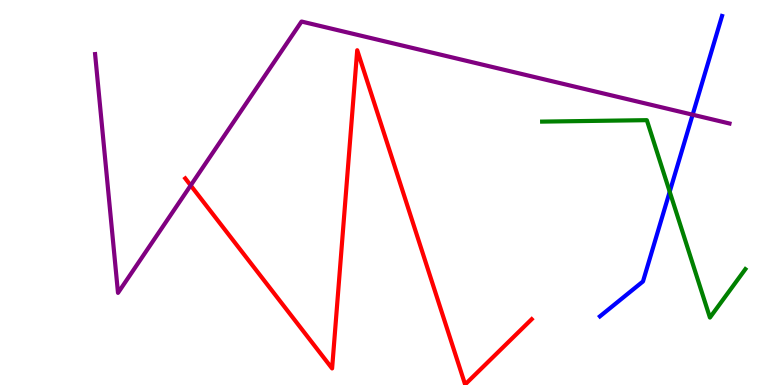[{'lines': ['blue', 'red'], 'intersections': []}, {'lines': ['green', 'red'], 'intersections': []}, {'lines': ['purple', 'red'], 'intersections': [{'x': 2.46, 'y': 5.18}]}, {'lines': ['blue', 'green'], 'intersections': [{'x': 8.64, 'y': 5.02}]}, {'lines': ['blue', 'purple'], 'intersections': [{'x': 8.94, 'y': 7.02}]}, {'lines': ['green', 'purple'], 'intersections': []}]